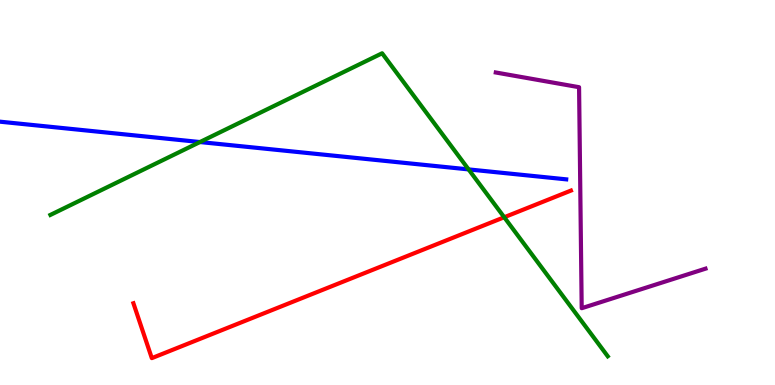[{'lines': ['blue', 'red'], 'intersections': []}, {'lines': ['green', 'red'], 'intersections': [{'x': 6.51, 'y': 4.36}]}, {'lines': ['purple', 'red'], 'intersections': []}, {'lines': ['blue', 'green'], 'intersections': [{'x': 2.58, 'y': 6.31}, {'x': 6.05, 'y': 5.6}]}, {'lines': ['blue', 'purple'], 'intersections': []}, {'lines': ['green', 'purple'], 'intersections': []}]